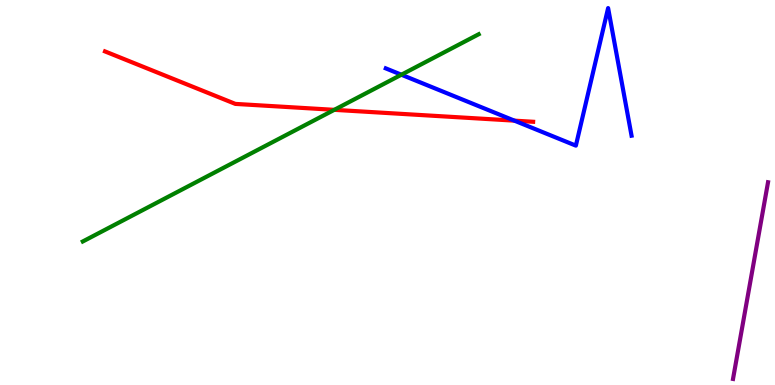[{'lines': ['blue', 'red'], 'intersections': [{'x': 6.64, 'y': 6.87}]}, {'lines': ['green', 'red'], 'intersections': [{'x': 4.31, 'y': 7.15}]}, {'lines': ['purple', 'red'], 'intersections': []}, {'lines': ['blue', 'green'], 'intersections': [{'x': 5.18, 'y': 8.06}]}, {'lines': ['blue', 'purple'], 'intersections': []}, {'lines': ['green', 'purple'], 'intersections': []}]